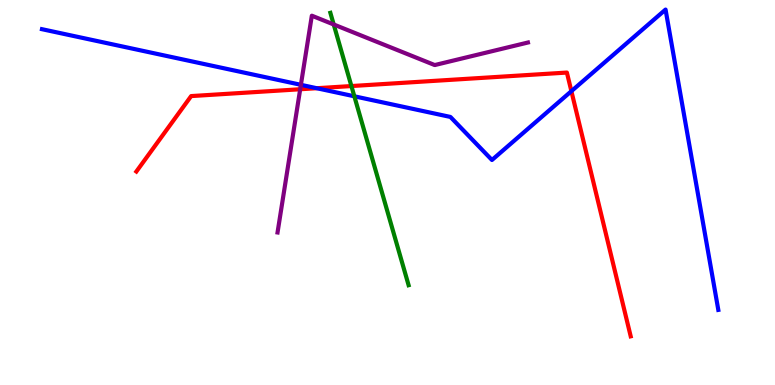[{'lines': ['blue', 'red'], 'intersections': [{'x': 4.09, 'y': 7.71}, {'x': 7.37, 'y': 7.63}]}, {'lines': ['green', 'red'], 'intersections': [{'x': 4.53, 'y': 7.76}]}, {'lines': ['purple', 'red'], 'intersections': [{'x': 3.87, 'y': 7.68}]}, {'lines': ['blue', 'green'], 'intersections': [{'x': 4.57, 'y': 7.5}]}, {'lines': ['blue', 'purple'], 'intersections': [{'x': 3.88, 'y': 7.8}]}, {'lines': ['green', 'purple'], 'intersections': [{'x': 4.31, 'y': 9.36}]}]